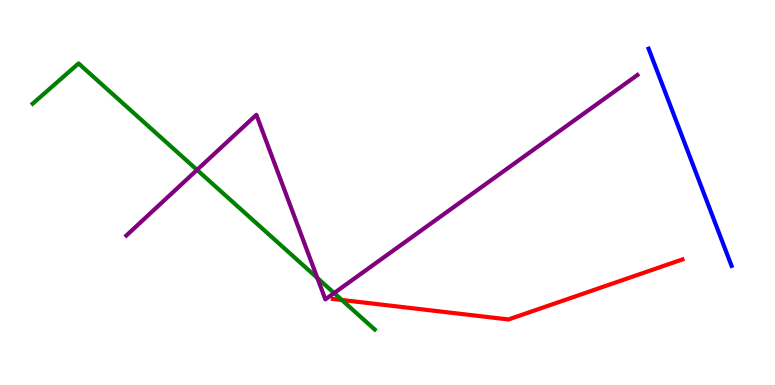[{'lines': ['blue', 'red'], 'intersections': []}, {'lines': ['green', 'red'], 'intersections': [{'x': 4.41, 'y': 2.21}]}, {'lines': ['purple', 'red'], 'intersections': []}, {'lines': ['blue', 'green'], 'intersections': []}, {'lines': ['blue', 'purple'], 'intersections': []}, {'lines': ['green', 'purple'], 'intersections': [{'x': 2.54, 'y': 5.59}, {'x': 4.09, 'y': 2.78}, {'x': 4.31, 'y': 2.39}]}]